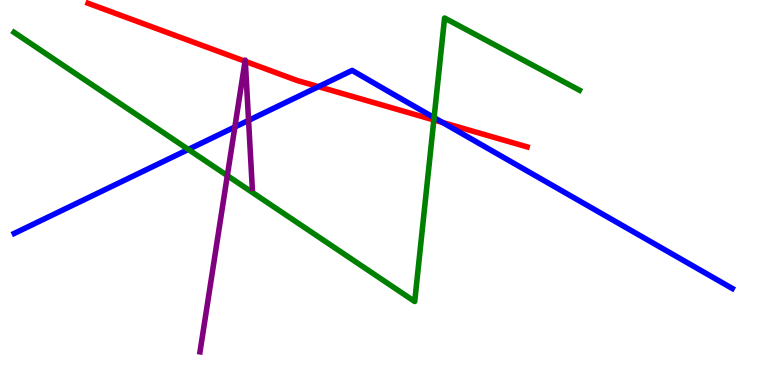[{'lines': ['blue', 'red'], 'intersections': [{'x': 4.11, 'y': 7.75}, {'x': 5.71, 'y': 6.82}]}, {'lines': ['green', 'red'], 'intersections': [{'x': 5.6, 'y': 6.88}]}, {'lines': ['purple', 'red'], 'intersections': [{'x': 3.16, 'y': 8.41}, {'x': 3.17, 'y': 8.41}]}, {'lines': ['blue', 'green'], 'intersections': [{'x': 2.43, 'y': 6.12}, {'x': 5.6, 'y': 6.94}]}, {'lines': ['blue', 'purple'], 'intersections': [{'x': 3.03, 'y': 6.7}, {'x': 3.21, 'y': 6.87}]}, {'lines': ['green', 'purple'], 'intersections': [{'x': 2.93, 'y': 5.44}]}]